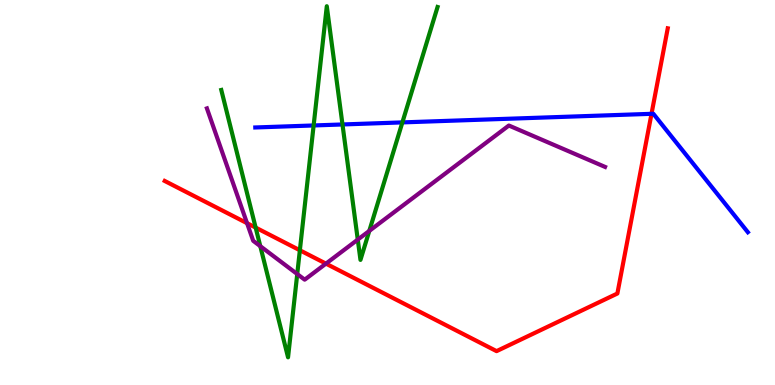[{'lines': ['blue', 'red'], 'intersections': [{'x': 8.41, 'y': 7.04}]}, {'lines': ['green', 'red'], 'intersections': [{'x': 3.3, 'y': 4.09}, {'x': 3.87, 'y': 3.5}]}, {'lines': ['purple', 'red'], 'intersections': [{'x': 3.19, 'y': 4.2}, {'x': 4.21, 'y': 3.15}]}, {'lines': ['blue', 'green'], 'intersections': [{'x': 4.05, 'y': 6.74}, {'x': 4.42, 'y': 6.77}, {'x': 5.19, 'y': 6.82}]}, {'lines': ['blue', 'purple'], 'intersections': []}, {'lines': ['green', 'purple'], 'intersections': [{'x': 3.36, 'y': 3.61}, {'x': 3.84, 'y': 2.88}, {'x': 4.62, 'y': 3.78}, {'x': 4.77, 'y': 4.0}]}]